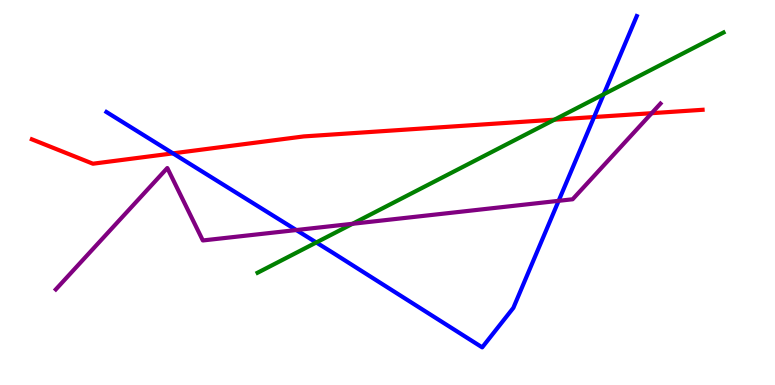[{'lines': ['blue', 'red'], 'intersections': [{'x': 2.23, 'y': 6.02}, {'x': 7.67, 'y': 6.96}]}, {'lines': ['green', 'red'], 'intersections': [{'x': 7.15, 'y': 6.89}]}, {'lines': ['purple', 'red'], 'intersections': [{'x': 8.41, 'y': 7.06}]}, {'lines': ['blue', 'green'], 'intersections': [{'x': 4.08, 'y': 3.7}, {'x': 7.79, 'y': 7.55}]}, {'lines': ['blue', 'purple'], 'intersections': [{'x': 3.82, 'y': 4.02}, {'x': 7.21, 'y': 4.78}]}, {'lines': ['green', 'purple'], 'intersections': [{'x': 4.55, 'y': 4.19}]}]